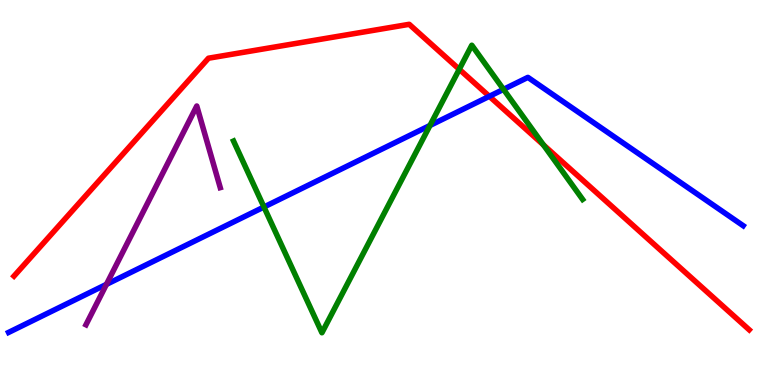[{'lines': ['blue', 'red'], 'intersections': [{'x': 6.31, 'y': 7.5}]}, {'lines': ['green', 'red'], 'intersections': [{'x': 5.93, 'y': 8.2}, {'x': 7.01, 'y': 6.24}]}, {'lines': ['purple', 'red'], 'intersections': []}, {'lines': ['blue', 'green'], 'intersections': [{'x': 3.41, 'y': 4.62}, {'x': 5.55, 'y': 6.74}, {'x': 6.5, 'y': 7.68}]}, {'lines': ['blue', 'purple'], 'intersections': [{'x': 1.37, 'y': 2.61}]}, {'lines': ['green', 'purple'], 'intersections': []}]